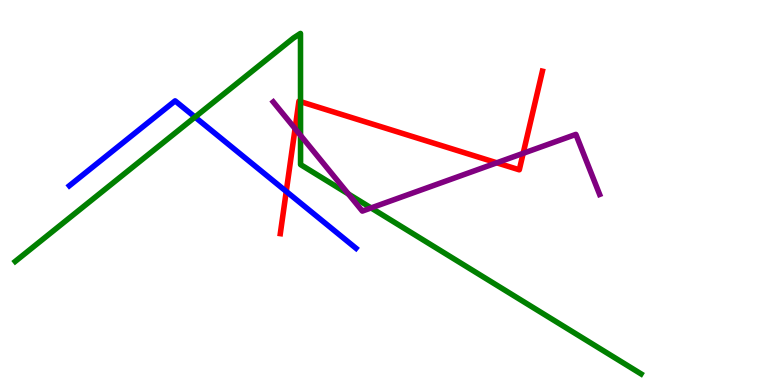[{'lines': ['blue', 'red'], 'intersections': [{'x': 3.69, 'y': 5.03}]}, {'lines': ['green', 'red'], 'intersections': [{'x': 3.88, 'y': 7.36}]}, {'lines': ['purple', 'red'], 'intersections': [{'x': 3.81, 'y': 6.66}, {'x': 6.41, 'y': 5.77}, {'x': 6.75, 'y': 6.02}]}, {'lines': ['blue', 'green'], 'intersections': [{'x': 2.52, 'y': 6.96}]}, {'lines': ['blue', 'purple'], 'intersections': []}, {'lines': ['green', 'purple'], 'intersections': [{'x': 3.88, 'y': 6.48}, {'x': 4.5, 'y': 4.96}, {'x': 4.79, 'y': 4.6}]}]